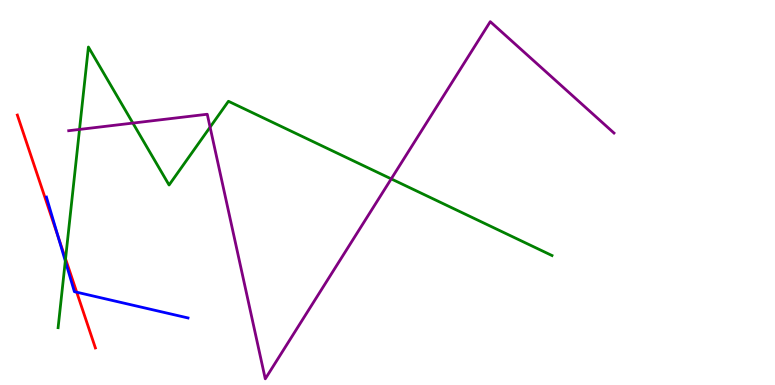[{'lines': ['blue', 'red'], 'intersections': [{'x': 0.751, 'y': 3.84}, {'x': 0.99, 'y': 2.41}]}, {'lines': ['green', 'red'], 'intersections': [{'x': 0.846, 'y': 3.28}]}, {'lines': ['purple', 'red'], 'intersections': []}, {'lines': ['blue', 'green'], 'intersections': [{'x': 0.843, 'y': 3.22}]}, {'lines': ['blue', 'purple'], 'intersections': []}, {'lines': ['green', 'purple'], 'intersections': [{'x': 1.03, 'y': 6.64}, {'x': 1.71, 'y': 6.8}, {'x': 2.71, 'y': 6.7}, {'x': 5.05, 'y': 5.35}]}]